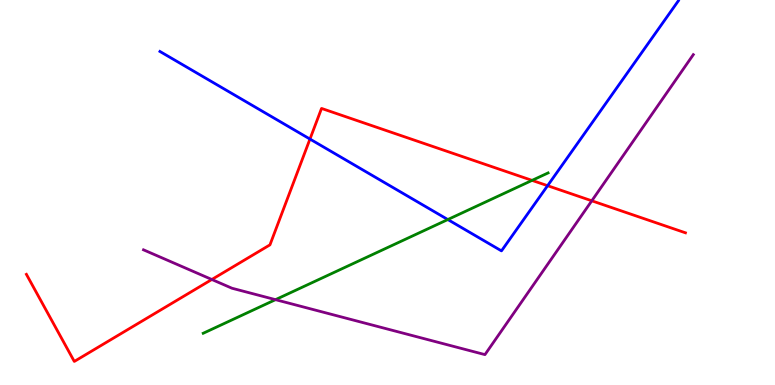[{'lines': ['blue', 'red'], 'intersections': [{'x': 4.0, 'y': 6.39}, {'x': 7.07, 'y': 5.18}]}, {'lines': ['green', 'red'], 'intersections': [{'x': 6.87, 'y': 5.31}]}, {'lines': ['purple', 'red'], 'intersections': [{'x': 2.73, 'y': 2.74}, {'x': 7.64, 'y': 4.78}]}, {'lines': ['blue', 'green'], 'intersections': [{'x': 5.78, 'y': 4.3}]}, {'lines': ['blue', 'purple'], 'intersections': []}, {'lines': ['green', 'purple'], 'intersections': [{'x': 3.55, 'y': 2.22}]}]